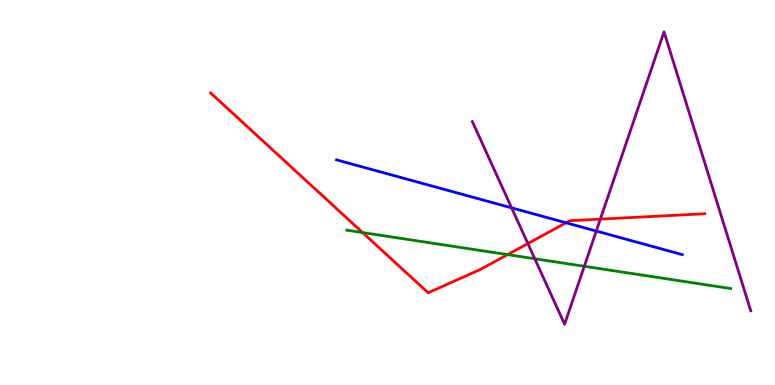[{'lines': ['blue', 'red'], 'intersections': [{'x': 7.3, 'y': 4.21}]}, {'lines': ['green', 'red'], 'intersections': [{'x': 4.68, 'y': 3.96}, {'x': 6.55, 'y': 3.39}]}, {'lines': ['purple', 'red'], 'intersections': [{'x': 6.81, 'y': 3.67}, {'x': 7.75, 'y': 4.31}]}, {'lines': ['blue', 'green'], 'intersections': []}, {'lines': ['blue', 'purple'], 'intersections': [{'x': 6.6, 'y': 4.6}, {'x': 7.69, 'y': 4.0}]}, {'lines': ['green', 'purple'], 'intersections': [{'x': 6.9, 'y': 3.28}, {'x': 7.54, 'y': 3.08}]}]